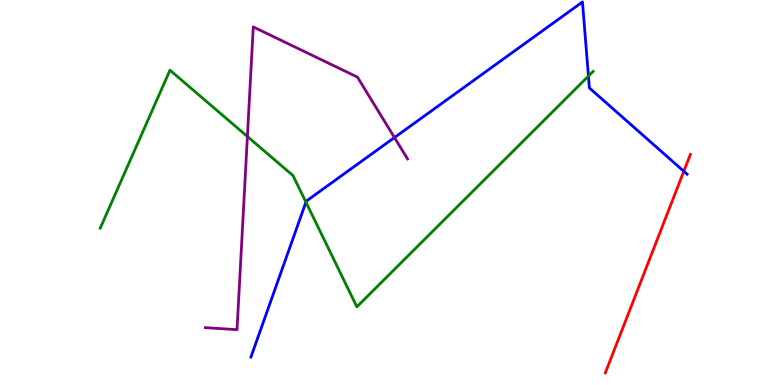[{'lines': ['blue', 'red'], 'intersections': [{'x': 8.82, 'y': 5.55}]}, {'lines': ['green', 'red'], 'intersections': []}, {'lines': ['purple', 'red'], 'intersections': []}, {'lines': ['blue', 'green'], 'intersections': [{'x': 3.95, 'y': 4.75}, {'x': 7.59, 'y': 8.02}]}, {'lines': ['blue', 'purple'], 'intersections': [{'x': 5.09, 'y': 6.43}]}, {'lines': ['green', 'purple'], 'intersections': [{'x': 3.19, 'y': 6.45}]}]